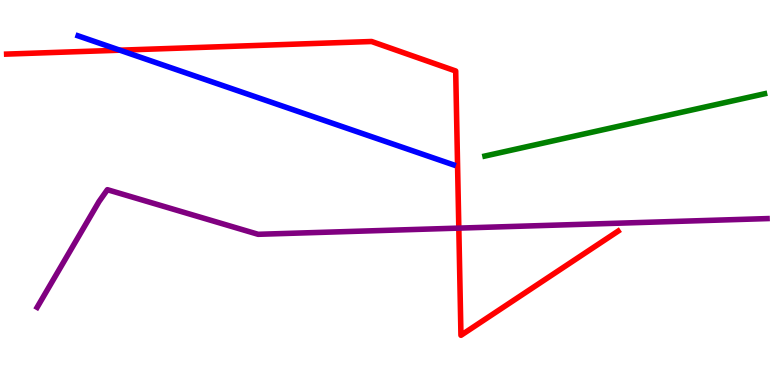[{'lines': ['blue', 'red'], 'intersections': [{'x': 1.55, 'y': 8.7}]}, {'lines': ['green', 'red'], 'intersections': []}, {'lines': ['purple', 'red'], 'intersections': [{'x': 5.92, 'y': 4.07}]}, {'lines': ['blue', 'green'], 'intersections': []}, {'lines': ['blue', 'purple'], 'intersections': []}, {'lines': ['green', 'purple'], 'intersections': []}]